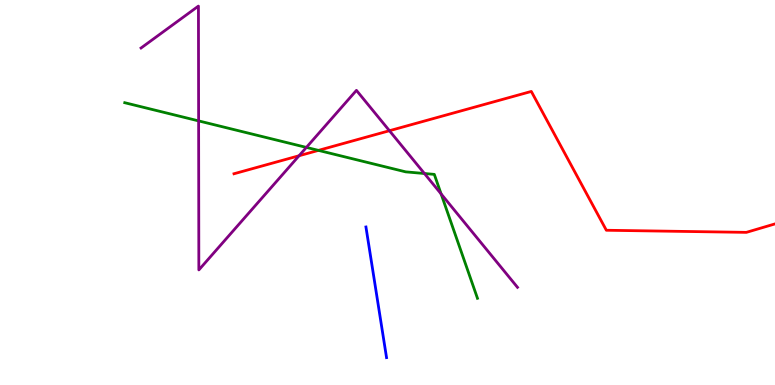[{'lines': ['blue', 'red'], 'intersections': []}, {'lines': ['green', 'red'], 'intersections': [{'x': 4.11, 'y': 6.09}]}, {'lines': ['purple', 'red'], 'intersections': [{'x': 3.86, 'y': 5.95}, {'x': 5.03, 'y': 6.6}]}, {'lines': ['blue', 'green'], 'intersections': []}, {'lines': ['blue', 'purple'], 'intersections': []}, {'lines': ['green', 'purple'], 'intersections': [{'x': 2.56, 'y': 6.86}, {'x': 3.95, 'y': 6.17}, {'x': 5.48, 'y': 5.49}, {'x': 5.69, 'y': 4.96}]}]